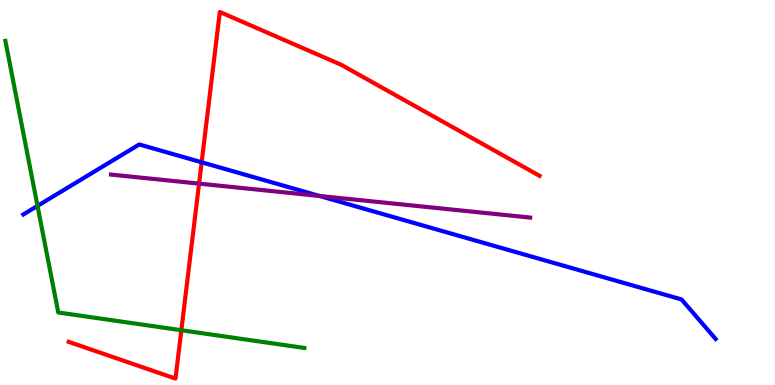[{'lines': ['blue', 'red'], 'intersections': [{'x': 2.6, 'y': 5.78}]}, {'lines': ['green', 'red'], 'intersections': [{'x': 2.34, 'y': 1.42}]}, {'lines': ['purple', 'red'], 'intersections': [{'x': 2.57, 'y': 5.23}]}, {'lines': ['blue', 'green'], 'intersections': [{'x': 0.484, 'y': 4.65}]}, {'lines': ['blue', 'purple'], 'intersections': [{'x': 4.12, 'y': 4.91}]}, {'lines': ['green', 'purple'], 'intersections': []}]